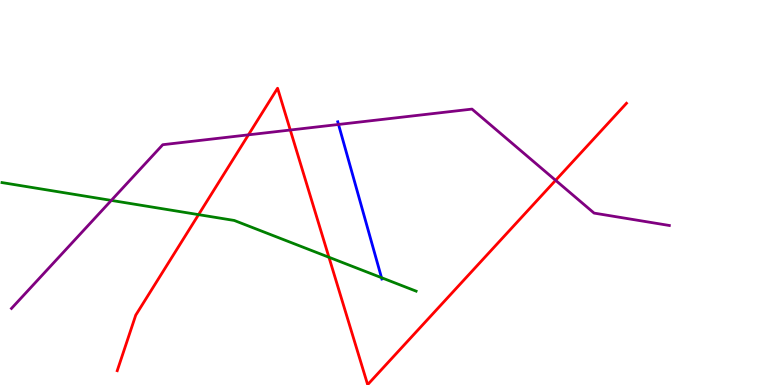[{'lines': ['blue', 'red'], 'intersections': []}, {'lines': ['green', 'red'], 'intersections': [{'x': 2.56, 'y': 4.43}, {'x': 4.24, 'y': 3.32}]}, {'lines': ['purple', 'red'], 'intersections': [{'x': 3.21, 'y': 6.5}, {'x': 3.75, 'y': 6.62}, {'x': 7.17, 'y': 5.32}]}, {'lines': ['blue', 'green'], 'intersections': [{'x': 4.92, 'y': 2.79}]}, {'lines': ['blue', 'purple'], 'intersections': [{'x': 4.37, 'y': 6.77}]}, {'lines': ['green', 'purple'], 'intersections': [{'x': 1.44, 'y': 4.79}]}]